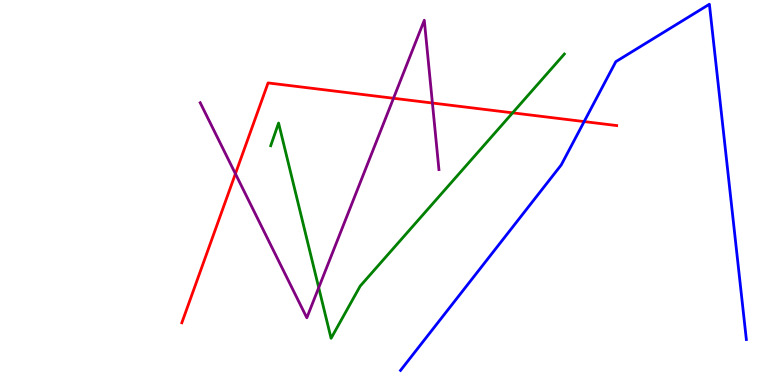[{'lines': ['blue', 'red'], 'intersections': [{'x': 7.54, 'y': 6.84}]}, {'lines': ['green', 'red'], 'intersections': [{'x': 6.61, 'y': 7.07}]}, {'lines': ['purple', 'red'], 'intersections': [{'x': 3.04, 'y': 5.49}, {'x': 5.08, 'y': 7.45}, {'x': 5.58, 'y': 7.32}]}, {'lines': ['blue', 'green'], 'intersections': []}, {'lines': ['blue', 'purple'], 'intersections': []}, {'lines': ['green', 'purple'], 'intersections': [{'x': 4.11, 'y': 2.53}]}]